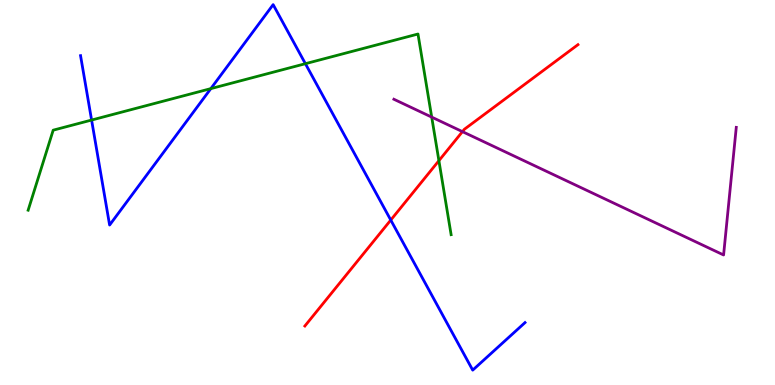[{'lines': ['blue', 'red'], 'intersections': [{'x': 5.04, 'y': 4.28}]}, {'lines': ['green', 'red'], 'intersections': [{'x': 5.66, 'y': 5.83}]}, {'lines': ['purple', 'red'], 'intersections': [{'x': 5.97, 'y': 6.58}]}, {'lines': ['blue', 'green'], 'intersections': [{'x': 1.18, 'y': 6.88}, {'x': 2.72, 'y': 7.7}, {'x': 3.94, 'y': 8.35}]}, {'lines': ['blue', 'purple'], 'intersections': []}, {'lines': ['green', 'purple'], 'intersections': [{'x': 5.57, 'y': 6.96}]}]